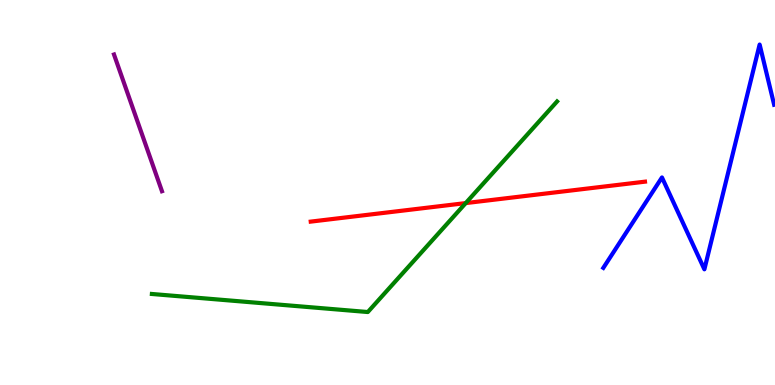[{'lines': ['blue', 'red'], 'intersections': []}, {'lines': ['green', 'red'], 'intersections': [{'x': 6.01, 'y': 4.72}]}, {'lines': ['purple', 'red'], 'intersections': []}, {'lines': ['blue', 'green'], 'intersections': []}, {'lines': ['blue', 'purple'], 'intersections': []}, {'lines': ['green', 'purple'], 'intersections': []}]